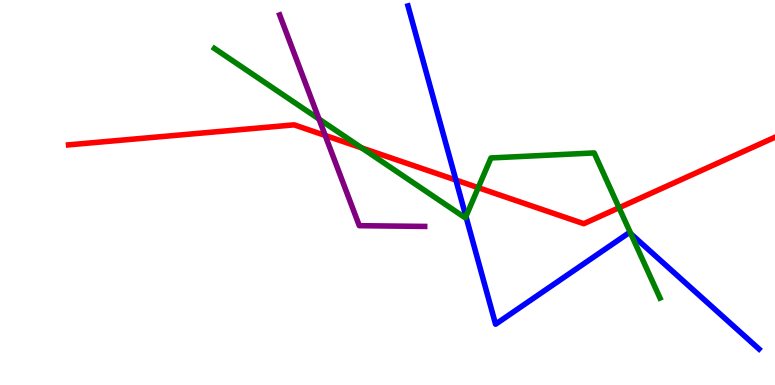[{'lines': ['blue', 'red'], 'intersections': [{'x': 5.88, 'y': 5.32}]}, {'lines': ['green', 'red'], 'intersections': [{'x': 4.67, 'y': 6.16}, {'x': 6.17, 'y': 5.13}, {'x': 7.99, 'y': 4.6}]}, {'lines': ['purple', 'red'], 'intersections': [{'x': 4.2, 'y': 6.48}]}, {'lines': ['blue', 'green'], 'intersections': [{'x': 6.01, 'y': 4.38}, {'x': 8.14, 'y': 3.93}]}, {'lines': ['blue', 'purple'], 'intersections': []}, {'lines': ['green', 'purple'], 'intersections': [{'x': 4.12, 'y': 6.91}]}]